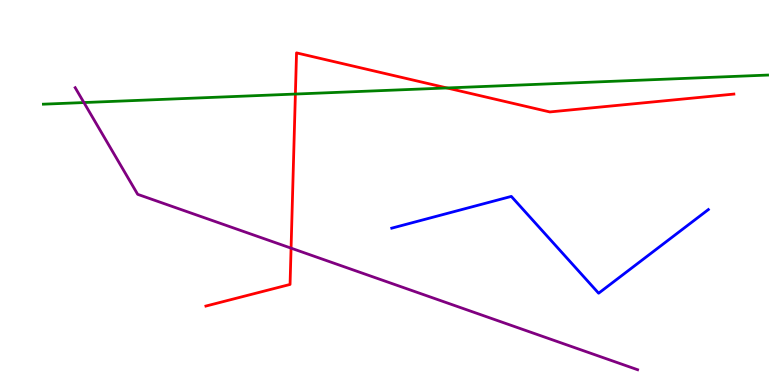[{'lines': ['blue', 'red'], 'intersections': []}, {'lines': ['green', 'red'], 'intersections': [{'x': 3.81, 'y': 7.56}, {'x': 5.77, 'y': 7.72}]}, {'lines': ['purple', 'red'], 'intersections': [{'x': 3.76, 'y': 3.55}]}, {'lines': ['blue', 'green'], 'intersections': []}, {'lines': ['blue', 'purple'], 'intersections': []}, {'lines': ['green', 'purple'], 'intersections': [{'x': 1.08, 'y': 7.34}]}]